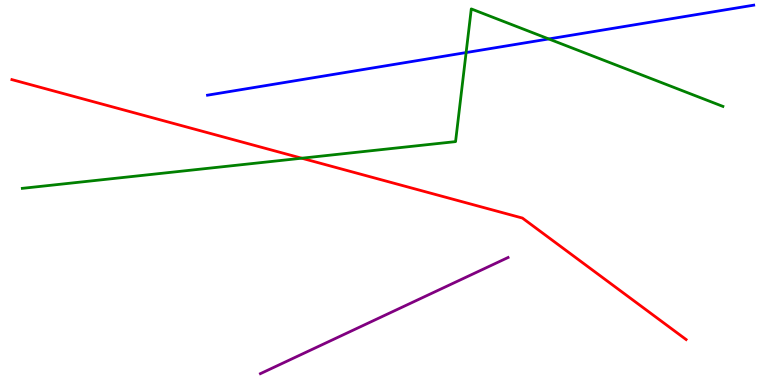[{'lines': ['blue', 'red'], 'intersections': []}, {'lines': ['green', 'red'], 'intersections': [{'x': 3.89, 'y': 5.89}]}, {'lines': ['purple', 'red'], 'intersections': []}, {'lines': ['blue', 'green'], 'intersections': [{'x': 6.01, 'y': 8.63}, {'x': 7.08, 'y': 8.99}]}, {'lines': ['blue', 'purple'], 'intersections': []}, {'lines': ['green', 'purple'], 'intersections': []}]